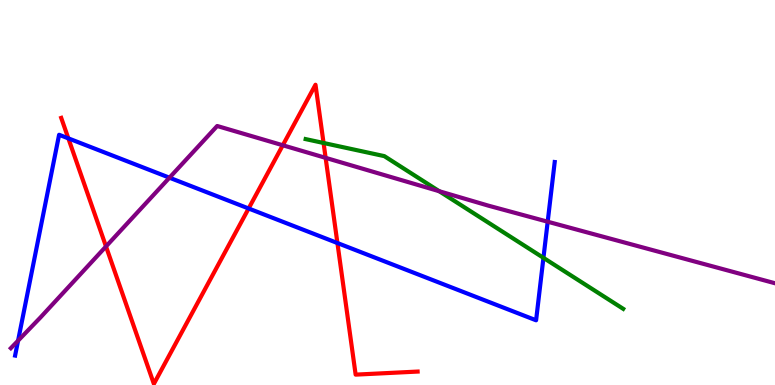[{'lines': ['blue', 'red'], 'intersections': [{'x': 0.882, 'y': 6.41}, {'x': 3.21, 'y': 4.58}, {'x': 4.35, 'y': 3.69}]}, {'lines': ['green', 'red'], 'intersections': [{'x': 4.18, 'y': 6.29}]}, {'lines': ['purple', 'red'], 'intersections': [{'x': 1.37, 'y': 3.6}, {'x': 3.65, 'y': 6.23}, {'x': 4.2, 'y': 5.9}]}, {'lines': ['blue', 'green'], 'intersections': [{'x': 7.01, 'y': 3.3}]}, {'lines': ['blue', 'purple'], 'intersections': [{'x': 0.233, 'y': 1.15}, {'x': 2.19, 'y': 5.38}, {'x': 7.07, 'y': 4.24}]}, {'lines': ['green', 'purple'], 'intersections': [{'x': 5.67, 'y': 5.03}]}]